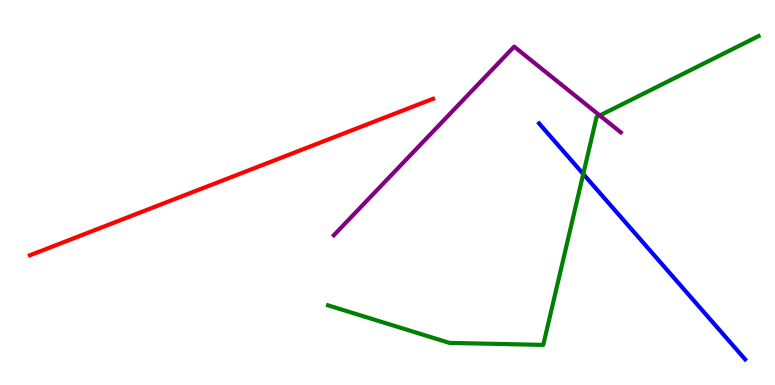[{'lines': ['blue', 'red'], 'intersections': []}, {'lines': ['green', 'red'], 'intersections': []}, {'lines': ['purple', 'red'], 'intersections': []}, {'lines': ['blue', 'green'], 'intersections': [{'x': 7.53, 'y': 5.48}]}, {'lines': ['blue', 'purple'], 'intersections': []}, {'lines': ['green', 'purple'], 'intersections': [{'x': 7.74, 'y': 7.0}]}]